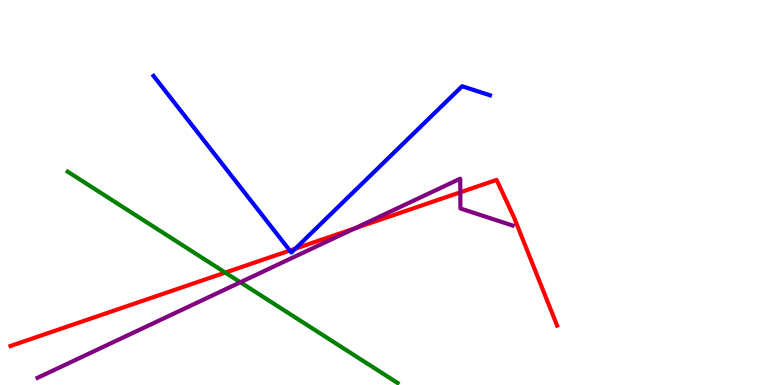[{'lines': ['blue', 'red'], 'intersections': [{'x': 3.74, 'y': 3.49}, {'x': 3.81, 'y': 3.54}]}, {'lines': ['green', 'red'], 'intersections': [{'x': 2.91, 'y': 2.92}]}, {'lines': ['purple', 'red'], 'intersections': [{'x': 4.58, 'y': 4.07}, {'x': 5.94, 'y': 5.01}]}, {'lines': ['blue', 'green'], 'intersections': []}, {'lines': ['blue', 'purple'], 'intersections': []}, {'lines': ['green', 'purple'], 'intersections': [{'x': 3.1, 'y': 2.67}]}]